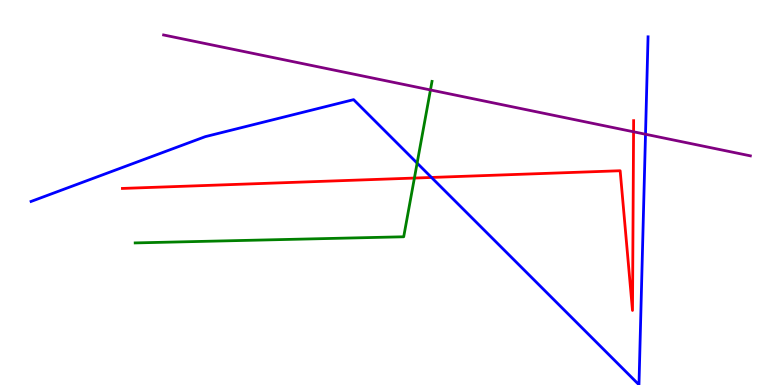[{'lines': ['blue', 'red'], 'intersections': [{'x': 5.57, 'y': 5.39}]}, {'lines': ['green', 'red'], 'intersections': [{'x': 5.35, 'y': 5.38}]}, {'lines': ['purple', 'red'], 'intersections': [{'x': 8.18, 'y': 6.58}]}, {'lines': ['blue', 'green'], 'intersections': [{'x': 5.38, 'y': 5.76}]}, {'lines': ['blue', 'purple'], 'intersections': [{'x': 8.33, 'y': 6.51}]}, {'lines': ['green', 'purple'], 'intersections': [{'x': 5.55, 'y': 7.66}]}]